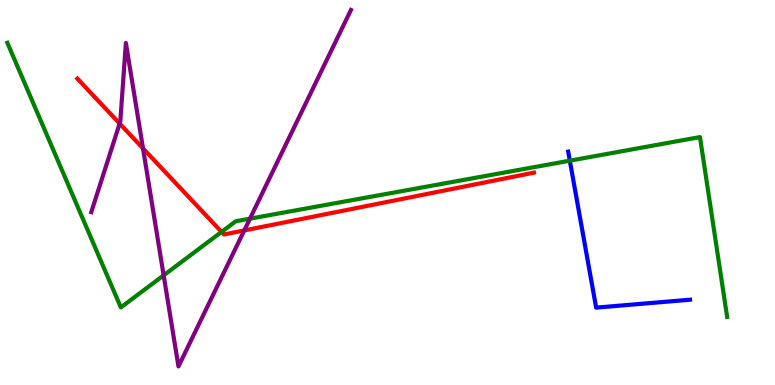[{'lines': ['blue', 'red'], 'intersections': []}, {'lines': ['green', 'red'], 'intersections': [{'x': 2.86, 'y': 3.98}]}, {'lines': ['purple', 'red'], 'intersections': [{'x': 1.54, 'y': 6.79}, {'x': 1.85, 'y': 6.14}, {'x': 3.15, 'y': 4.01}]}, {'lines': ['blue', 'green'], 'intersections': [{'x': 7.35, 'y': 5.83}]}, {'lines': ['blue', 'purple'], 'intersections': []}, {'lines': ['green', 'purple'], 'intersections': [{'x': 2.11, 'y': 2.85}, {'x': 3.23, 'y': 4.32}]}]